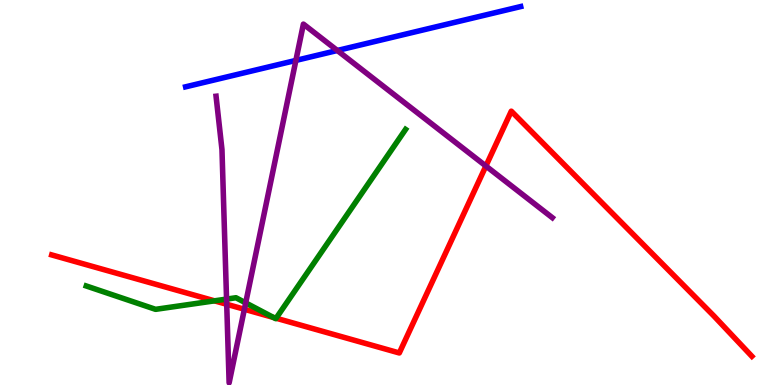[{'lines': ['blue', 'red'], 'intersections': []}, {'lines': ['green', 'red'], 'intersections': [{'x': 2.77, 'y': 2.19}, {'x': 3.53, 'y': 1.75}, {'x': 3.56, 'y': 1.73}]}, {'lines': ['purple', 'red'], 'intersections': [{'x': 2.93, 'y': 2.1}, {'x': 3.15, 'y': 1.97}, {'x': 6.27, 'y': 5.69}]}, {'lines': ['blue', 'green'], 'intersections': []}, {'lines': ['blue', 'purple'], 'intersections': [{'x': 3.82, 'y': 8.43}, {'x': 4.35, 'y': 8.69}]}, {'lines': ['green', 'purple'], 'intersections': [{'x': 2.92, 'y': 2.23}, {'x': 3.17, 'y': 2.13}]}]